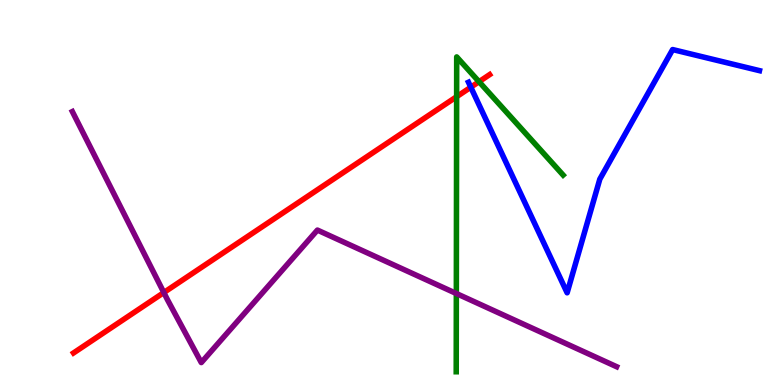[{'lines': ['blue', 'red'], 'intersections': [{'x': 6.07, 'y': 7.73}]}, {'lines': ['green', 'red'], 'intersections': [{'x': 5.89, 'y': 7.49}, {'x': 6.18, 'y': 7.88}]}, {'lines': ['purple', 'red'], 'intersections': [{'x': 2.11, 'y': 2.4}]}, {'lines': ['blue', 'green'], 'intersections': []}, {'lines': ['blue', 'purple'], 'intersections': []}, {'lines': ['green', 'purple'], 'intersections': [{'x': 5.89, 'y': 2.38}]}]